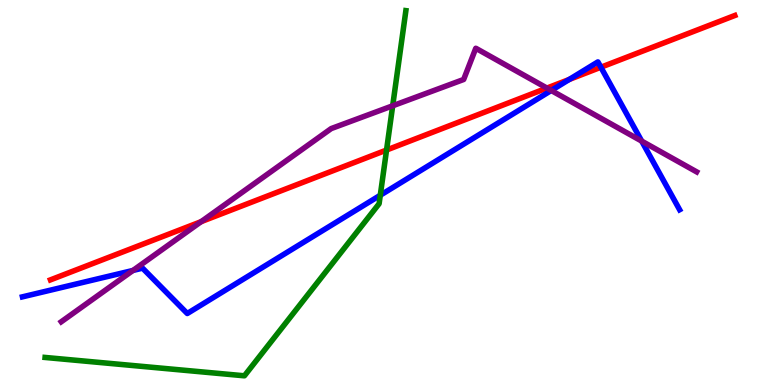[{'lines': ['blue', 'red'], 'intersections': [{'x': 7.35, 'y': 7.94}, {'x': 7.75, 'y': 8.25}]}, {'lines': ['green', 'red'], 'intersections': [{'x': 4.99, 'y': 6.1}]}, {'lines': ['purple', 'red'], 'intersections': [{'x': 2.6, 'y': 4.24}, {'x': 7.06, 'y': 7.71}]}, {'lines': ['blue', 'green'], 'intersections': [{'x': 4.91, 'y': 4.93}]}, {'lines': ['blue', 'purple'], 'intersections': [{'x': 1.72, 'y': 2.98}, {'x': 7.11, 'y': 7.65}, {'x': 8.28, 'y': 6.33}]}, {'lines': ['green', 'purple'], 'intersections': [{'x': 5.07, 'y': 7.25}]}]